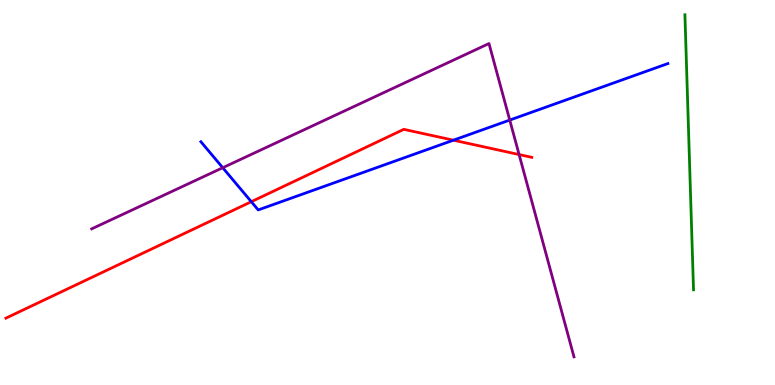[{'lines': ['blue', 'red'], 'intersections': [{'x': 3.24, 'y': 4.76}, {'x': 5.85, 'y': 6.36}]}, {'lines': ['green', 'red'], 'intersections': []}, {'lines': ['purple', 'red'], 'intersections': [{'x': 6.7, 'y': 5.99}]}, {'lines': ['blue', 'green'], 'intersections': []}, {'lines': ['blue', 'purple'], 'intersections': [{'x': 2.87, 'y': 5.64}, {'x': 6.58, 'y': 6.88}]}, {'lines': ['green', 'purple'], 'intersections': []}]